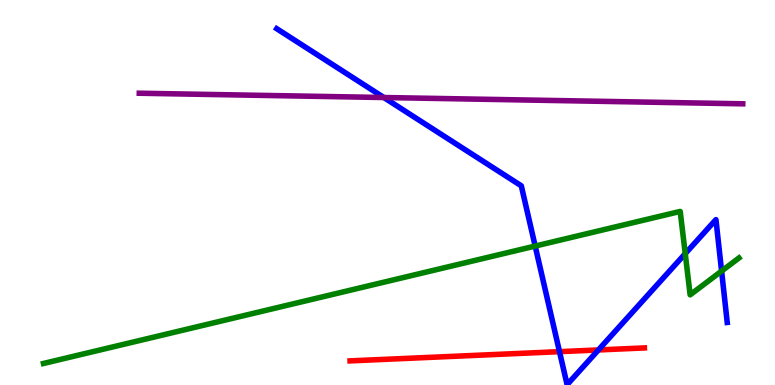[{'lines': ['blue', 'red'], 'intersections': [{'x': 7.22, 'y': 0.866}, {'x': 7.72, 'y': 0.911}]}, {'lines': ['green', 'red'], 'intersections': []}, {'lines': ['purple', 'red'], 'intersections': []}, {'lines': ['blue', 'green'], 'intersections': [{'x': 6.91, 'y': 3.61}, {'x': 8.84, 'y': 3.41}, {'x': 9.31, 'y': 2.96}]}, {'lines': ['blue', 'purple'], 'intersections': [{'x': 4.95, 'y': 7.47}]}, {'lines': ['green', 'purple'], 'intersections': []}]